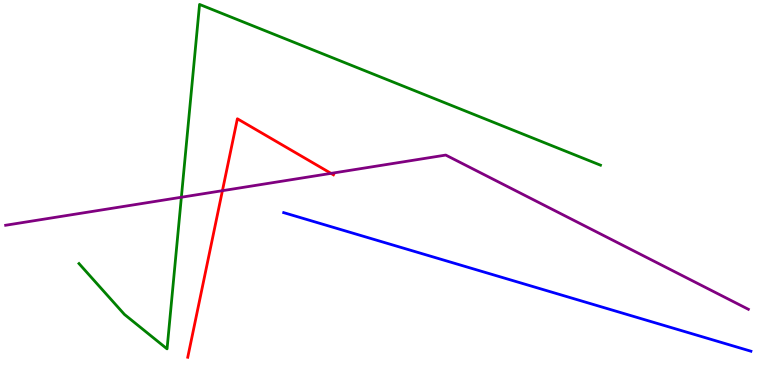[{'lines': ['blue', 'red'], 'intersections': []}, {'lines': ['green', 'red'], 'intersections': []}, {'lines': ['purple', 'red'], 'intersections': [{'x': 2.87, 'y': 5.05}, {'x': 4.27, 'y': 5.5}]}, {'lines': ['blue', 'green'], 'intersections': []}, {'lines': ['blue', 'purple'], 'intersections': []}, {'lines': ['green', 'purple'], 'intersections': [{'x': 2.34, 'y': 4.88}]}]